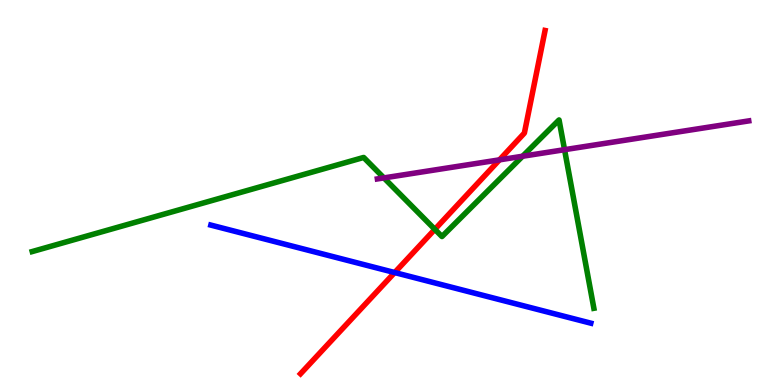[{'lines': ['blue', 'red'], 'intersections': [{'x': 5.09, 'y': 2.92}]}, {'lines': ['green', 'red'], 'intersections': [{'x': 5.61, 'y': 4.04}]}, {'lines': ['purple', 'red'], 'intersections': [{'x': 6.44, 'y': 5.85}]}, {'lines': ['blue', 'green'], 'intersections': []}, {'lines': ['blue', 'purple'], 'intersections': []}, {'lines': ['green', 'purple'], 'intersections': [{'x': 4.95, 'y': 5.38}, {'x': 6.74, 'y': 5.94}, {'x': 7.28, 'y': 6.11}]}]